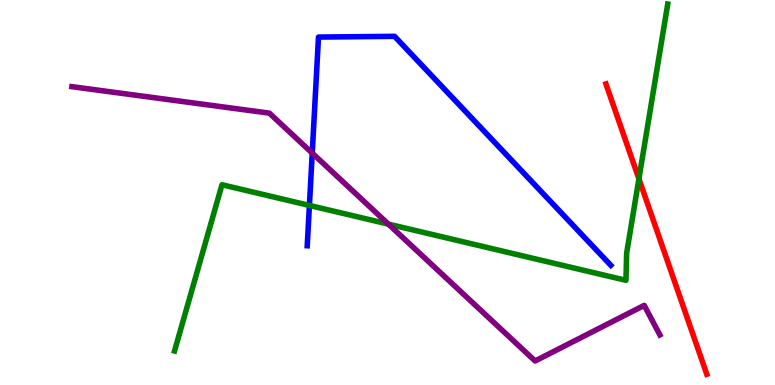[{'lines': ['blue', 'red'], 'intersections': []}, {'lines': ['green', 'red'], 'intersections': [{'x': 8.24, 'y': 5.36}]}, {'lines': ['purple', 'red'], 'intersections': []}, {'lines': ['blue', 'green'], 'intersections': [{'x': 3.99, 'y': 4.66}]}, {'lines': ['blue', 'purple'], 'intersections': [{'x': 4.03, 'y': 6.02}]}, {'lines': ['green', 'purple'], 'intersections': [{'x': 5.01, 'y': 4.18}]}]